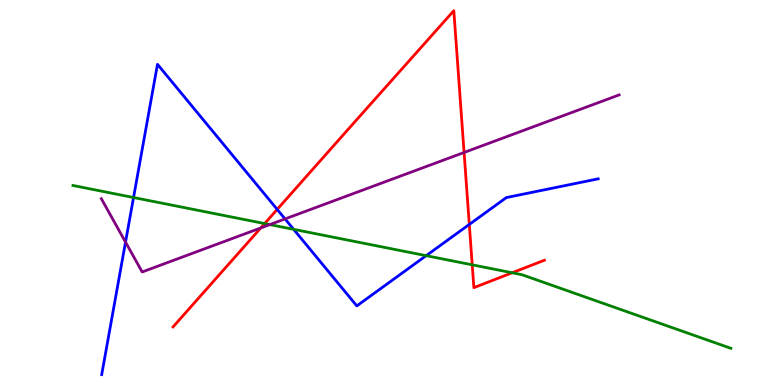[{'lines': ['blue', 'red'], 'intersections': [{'x': 3.58, 'y': 4.56}, {'x': 6.06, 'y': 4.17}]}, {'lines': ['green', 'red'], 'intersections': [{'x': 3.41, 'y': 4.19}, {'x': 6.09, 'y': 3.12}, {'x': 6.61, 'y': 2.92}]}, {'lines': ['purple', 'red'], 'intersections': [{'x': 3.36, 'y': 4.08}, {'x': 5.99, 'y': 6.04}]}, {'lines': ['blue', 'green'], 'intersections': [{'x': 1.72, 'y': 4.87}, {'x': 3.79, 'y': 4.04}, {'x': 5.5, 'y': 3.36}]}, {'lines': ['blue', 'purple'], 'intersections': [{'x': 1.62, 'y': 3.71}, {'x': 3.68, 'y': 4.31}]}, {'lines': ['green', 'purple'], 'intersections': [{'x': 3.48, 'y': 4.17}]}]